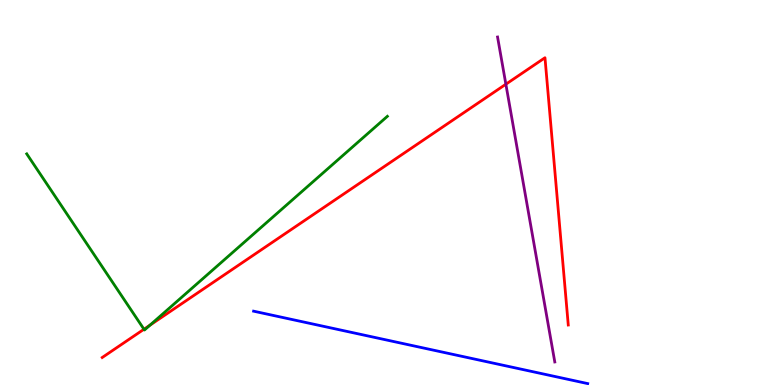[{'lines': ['blue', 'red'], 'intersections': []}, {'lines': ['green', 'red'], 'intersections': [{'x': 1.86, 'y': 1.45}, {'x': 1.94, 'y': 1.55}]}, {'lines': ['purple', 'red'], 'intersections': [{'x': 6.53, 'y': 7.81}]}, {'lines': ['blue', 'green'], 'intersections': []}, {'lines': ['blue', 'purple'], 'intersections': []}, {'lines': ['green', 'purple'], 'intersections': []}]